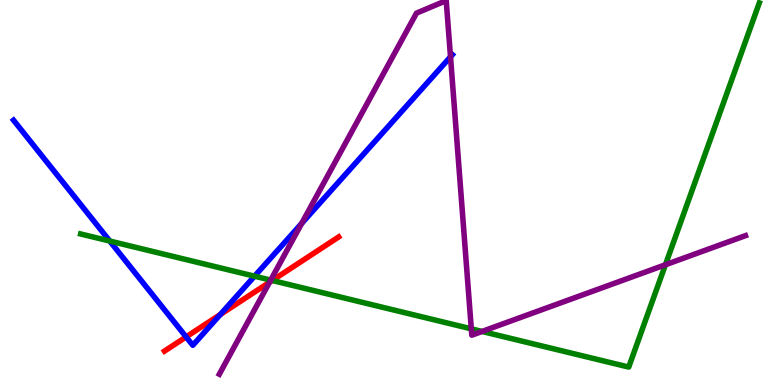[{'lines': ['blue', 'red'], 'intersections': [{'x': 2.4, 'y': 1.25}, {'x': 2.84, 'y': 1.83}]}, {'lines': ['green', 'red'], 'intersections': [{'x': 3.51, 'y': 2.71}]}, {'lines': ['purple', 'red'], 'intersections': [{'x': 3.48, 'y': 2.67}]}, {'lines': ['blue', 'green'], 'intersections': [{'x': 1.42, 'y': 3.74}, {'x': 3.28, 'y': 2.83}]}, {'lines': ['blue', 'purple'], 'intersections': [{'x': 3.89, 'y': 4.2}, {'x': 5.81, 'y': 8.52}]}, {'lines': ['green', 'purple'], 'intersections': [{'x': 3.49, 'y': 2.72}, {'x': 6.08, 'y': 1.46}, {'x': 6.22, 'y': 1.39}, {'x': 8.59, 'y': 3.12}]}]